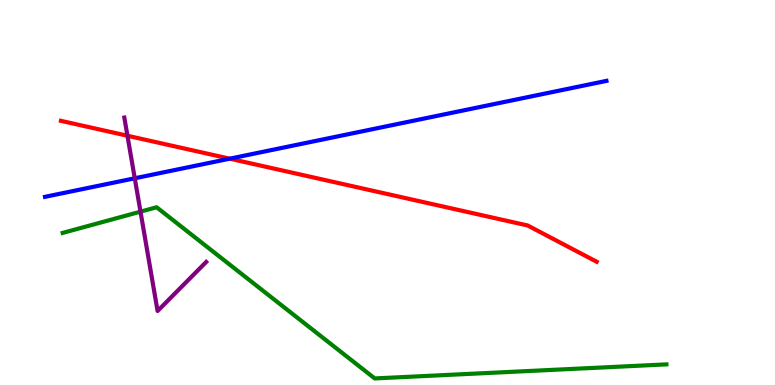[{'lines': ['blue', 'red'], 'intersections': [{'x': 2.96, 'y': 5.88}]}, {'lines': ['green', 'red'], 'intersections': []}, {'lines': ['purple', 'red'], 'intersections': [{'x': 1.64, 'y': 6.47}]}, {'lines': ['blue', 'green'], 'intersections': []}, {'lines': ['blue', 'purple'], 'intersections': [{'x': 1.74, 'y': 5.37}]}, {'lines': ['green', 'purple'], 'intersections': [{'x': 1.81, 'y': 4.5}]}]